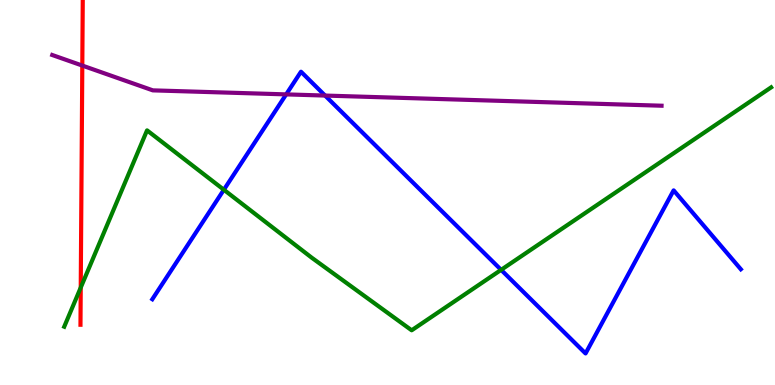[{'lines': ['blue', 'red'], 'intersections': []}, {'lines': ['green', 'red'], 'intersections': [{'x': 1.04, 'y': 2.53}]}, {'lines': ['purple', 'red'], 'intersections': [{'x': 1.06, 'y': 8.3}]}, {'lines': ['blue', 'green'], 'intersections': [{'x': 2.89, 'y': 5.07}, {'x': 6.47, 'y': 2.99}]}, {'lines': ['blue', 'purple'], 'intersections': [{'x': 3.69, 'y': 7.55}, {'x': 4.19, 'y': 7.52}]}, {'lines': ['green', 'purple'], 'intersections': []}]